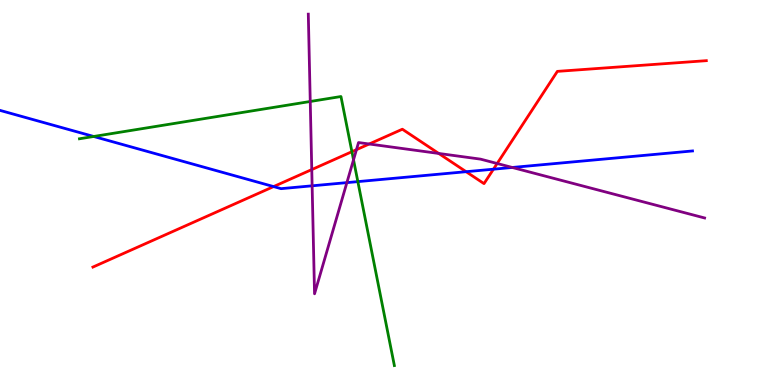[{'lines': ['blue', 'red'], 'intersections': [{'x': 3.53, 'y': 5.15}, {'x': 6.01, 'y': 5.54}, {'x': 6.37, 'y': 5.61}]}, {'lines': ['green', 'red'], 'intersections': [{'x': 4.54, 'y': 6.06}]}, {'lines': ['purple', 'red'], 'intersections': [{'x': 4.02, 'y': 5.6}, {'x': 4.6, 'y': 6.11}, {'x': 4.76, 'y': 6.26}, {'x': 5.66, 'y': 6.01}, {'x': 6.42, 'y': 5.75}]}, {'lines': ['blue', 'green'], 'intersections': [{'x': 1.21, 'y': 6.46}, {'x': 4.62, 'y': 5.28}]}, {'lines': ['blue', 'purple'], 'intersections': [{'x': 4.03, 'y': 5.17}, {'x': 4.48, 'y': 5.26}, {'x': 6.61, 'y': 5.65}]}, {'lines': ['green', 'purple'], 'intersections': [{'x': 4.0, 'y': 7.36}, {'x': 4.56, 'y': 5.85}]}]